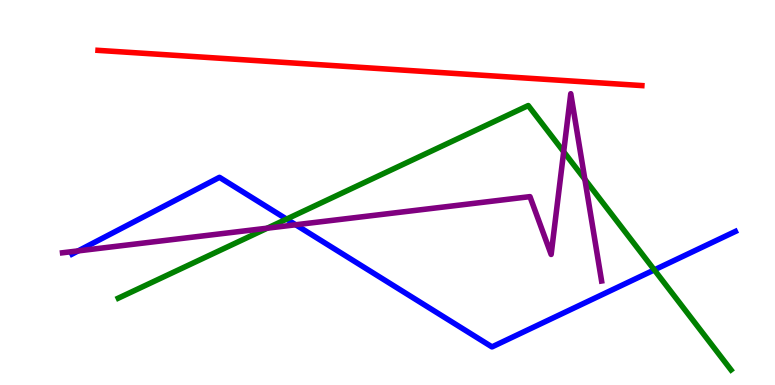[{'lines': ['blue', 'red'], 'intersections': []}, {'lines': ['green', 'red'], 'intersections': []}, {'lines': ['purple', 'red'], 'intersections': []}, {'lines': ['blue', 'green'], 'intersections': [{'x': 3.7, 'y': 4.31}, {'x': 8.44, 'y': 2.99}]}, {'lines': ['blue', 'purple'], 'intersections': [{'x': 1.01, 'y': 3.48}, {'x': 3.82, 'y': 4.16}]}, {'lines': ['green', 'purple'], 'intersections': [{'x': 3.45, 'y': 4.07}, {'x': 7.27, 'y': 6.06}, {'x': 7.55, 'y': 5.34}]}]